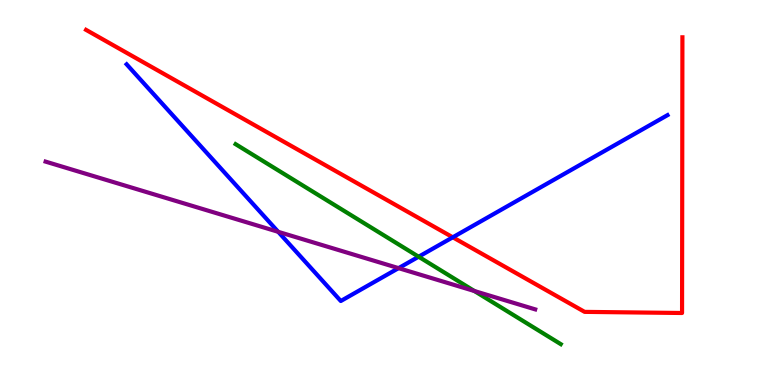[{'lines': ['blue', 'red'], 'intersections': [{'x': 5.84, 'y': 3.84}]}, {'lines': ['green', 'red'], 'intersections': []}, {'lines': ['purple', 'red'], 'intersections': []}, {'lines': ['blue', 'green'], 'intersections': [{'x': 5.4, 'y': 3.33}]}, {'lines': ['blue', 'purple'], 'intersections': [{'x': 3.59, 'y': 3.98}, {'x': 5.14, 'y': 3.04}]}, {'lines': ['green', 'purple'], 'intersections': [{'x': 6.12, 'y': 2.44}]}]